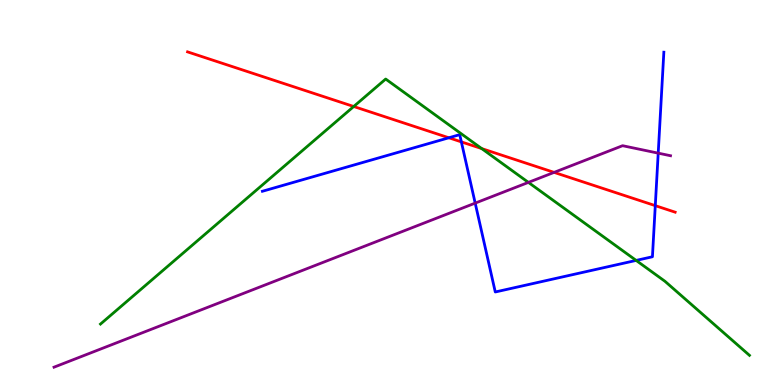[{'lines': ['blue', 'red'], 'intersections': [{'x': 5.79, 'y': 6.42}, {'x': 5.95, 'y': 6.31}, {'x': 8.46, 'y': 4.66}]}, {'lines': ['green', 'red'], 'intersections': [{'x': 4.56, 'y': 7.23}, {'x': 6.22, 'y': 6.14}]}, {'lines': ['purple', 'red'], 'intersections': [{'x': 7.15, 'y': 5.52}]}, {'lines': ['blue', 'green'], 'intersections': [{'x': 8.21, 'y': 3.24}]}, {'lines': ['blue', 'purple'], 'intersections': [{'x': 6.13, 'y': 4.72}, {'x': 8.49, 'y': 6.02}]}, {'lines': ['green', 'purple'], 'intersections': [{'x': 6.82, 'y': 5.26}]}]